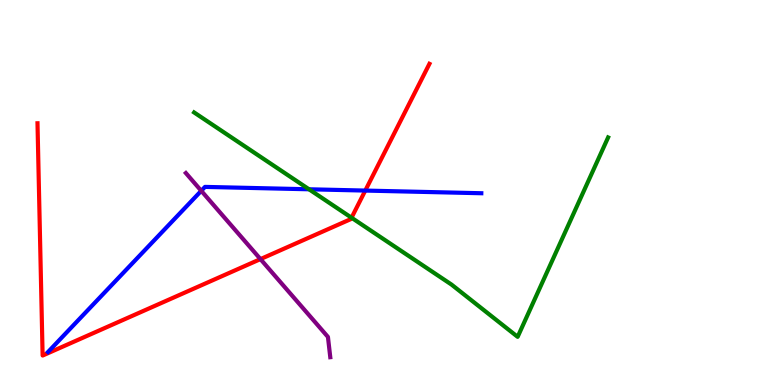[{'lines': ['blue', 'red'], 'intersections': [{'x': 4.71, 'y': 5.05}]}, {'lines': ['green', 'red'], 'intersections': [{'x': 4.54, 'y': 4.35}]}, {'lines': ['purple', 'red'], 'intersections': [{'x': 3.36, 'y': 3.27}]}, {'lines': ['blue', 'green'], 'intersections': [{'x': 3.99, 'y': 5.08}]}, {'lines': ['blue', 'purple'], 'intersections': [{'x': 2.6, 'y': 5.04}]}, {'lines': ['green', 'purple'], 'intersections': []}]